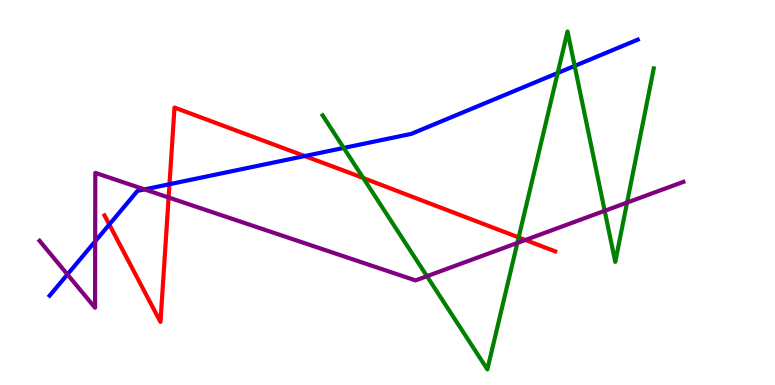[{'lines': ['blue', 'red'], 'intersections': [{'x': 1.41, 'y': 4.17}, {'x': 2.19, 'y': 5.22}, {'x': 3.93, 'y': 5.95}]}, {'lines': ['green', 'red'], 'intersections': [{'x': 4.69, 'y': 5.38}, {'x': 6.69, 'y': 3.83}]}, {'lines': ['purple', 'red'], 'intersections': [{'x': 2.18, 'y': 4.87}, {'x': 6.78, 'y': 3.77}]}, {'lines': ['blue', 'green'], 'intersections': [{'x': 4.44, 'y': 6.16}, {'x': 7.2, 'y': 8.1}, {'x': 7.42, 'y': 8.29}]}, {'lines': ['blue', 'purple'], 'intersections': [{'x': 0.87, 'y': 2.87}, {'x': 1.23, 'y': 3.73}, {'x': 1.87, 'y': 5.08}]}, {'lines': ['green', 'purple'], 'intersections': [{'x': 5.51, 'y': 2.83}, {'x': 6.68, 'y': 3.69}, {'x': 7.8, 'y': 4.52}, {'x': 8.09, 'y': 4.74}]}]